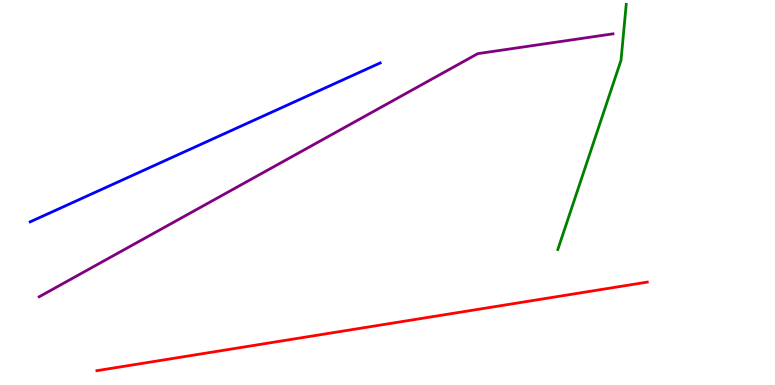[{'lines': ['blue', 'red'], 'intersections': []}, {'lines': ['green', 'red'], 'intersections': []}, {'lines': ['purple', 'red'], 'intersections': []}, {'lines': ['blue', 'green'], 'intersections': []}, {'lines': ['blue', 'purple'], 'intersections': []}, {'lines': ['green', 'purple'], 'intersections': []}]